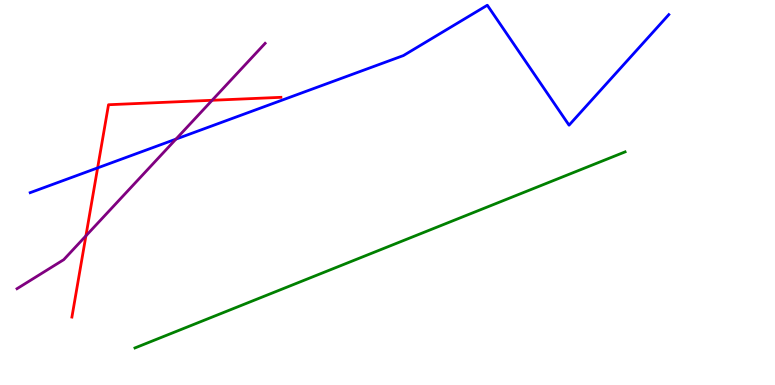[{'lines': ['blue', 'red'], 'intersections': [{'x': 1.26, 'y': 5.64}]}, {'lines': ['green', 'red'], 'intersections': []}, {'lines': ['purple', 'red'], 'intersections': [{'x': 1.11, 'y': 3.87}, {'x': 2.74, 'y': 7.4}]}, {'lines': ['blue', 'green'], 'intersections': []}, {'lines': ['blue', 'purple'], 'intersections': [{'x': 2.27, 'y': 6.39}]}, {'lines': ['green', 'purple'], 'intersections': []}]